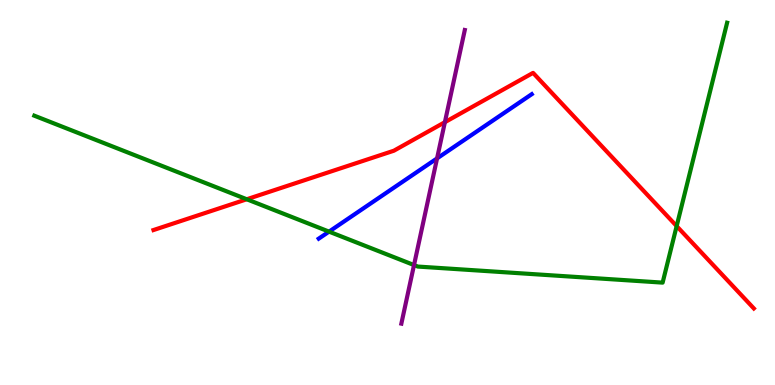[{'lines': ['blue', 'red'], 'intersections': []}, {'lines': ['green', 'red'], 'intersections': [{'x': 3.18, 'y': 4.82}, {'x': 8.73, 'y': 4.13}]}, {'lines': ['purple', 'red'], 'intersections': [{'x': 5.74, 'y': 6.83}]}, {'lines': ['blue', 'green'], 'intersections': [{'x': 4.25, 'y': 3.98}]}, {'lines': ['blue', 'purple'], 'intersections': [{'x': 5.64, 'y': 5.89}]}, {'lines': ['green', 'purple'], 'intersections': [{'x': 5.34, 'y': 3.12}]}]